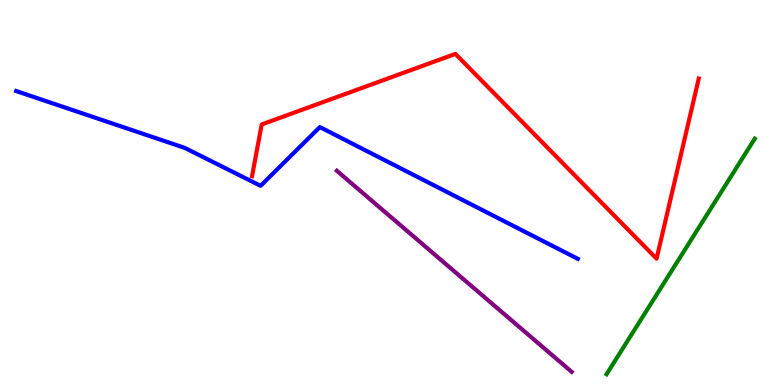[{'lines': ['blue', 'red'], 'intersections': []}, {'lines': ['green', 'red'], 'intersections': []}, {'lines': ['purple', 'red'], 'intersections': []}, {'lines': ['blue', 'green'], 'intersections': []}, {'lines': ['blue', 'purple'], 'intersections': []}, {'lines': ['green', 'purple'], 'intersections': []}]